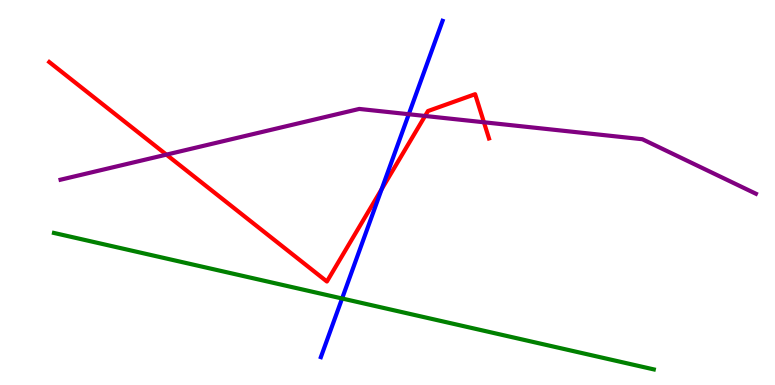[{'lines': ['blue', 'red'], 'intersections': [{'x': 4.92, 'y': 5.09}]}, {'lines': ['green', 'red'], 'intersections': []}, {'lines': ['purple', 'red'], 'intersections': [{'x': 2.15, 'y': 5.98}, {'x': 5.48, 'y': 6.99}, {'x': 6.24, 'y': 6.82}]}, {'lines': ['blue', 'green'], 'intersections': [{'x': 4.41, 'y': 2.25}]}, {'lines': ['blue', 'purple'], 'intersections': [{'x': 5.27, 'y': 7.03}]}, {'lines': ['green', 'purple'], 'intersections': []}]